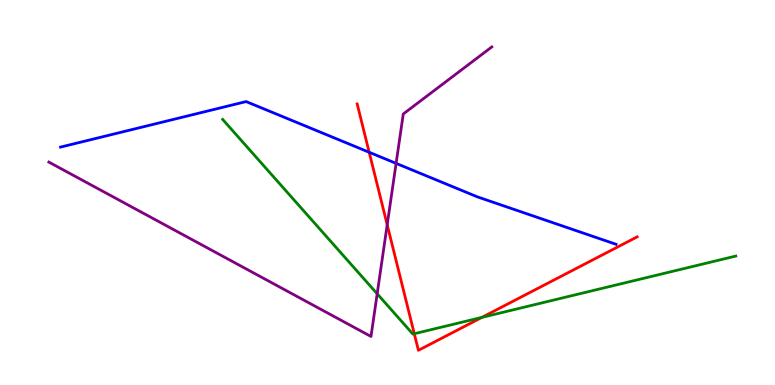[{'lines': ['blue', 'red'], 'intersections': [{'x': 4.76, 'y': 6.04}]}, {'lines': ['green', 'red'], 'intersections': [{'x': 5.35, 'y': 1.33}, {'x': 6.22, 'y': 1.76}]}, {'lines': ['purple', 'red'], 'intersections': [{'x': 5.0, 'y': 4.16}]}, {'lines': ['blue', 'green'], 'intersections': []}, {'lines': ['blue', 'purple'], 'intersections': [{'x': 5.11, 'y': 5.76}]}, {'lines': ['green', 'purple'], 'intersections': [{'x': 4.87, 'y': 2.37}]}]